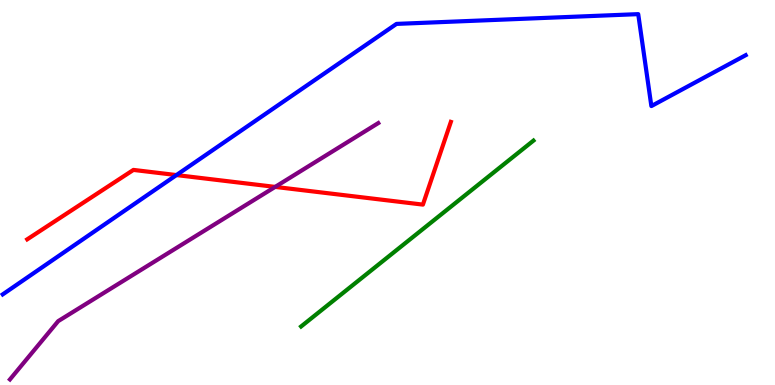[{'lines': ['blue', 'red'], 'intersections': [{'x': 2.28, 'y': 5.45}]}, {'lines': ['green', 'red'], 'intersections': []}, {'lines': ['purple', 'red'], 'intersections': [{'x': 3.55, 'y': 5.15}]}, {'lines': ['blue', 'green'], 'intersections': []}, {'lines': ['blue', 'purple'], 'intersections': []}, {'lines': ['green', 'purple'], 'intersections': []}]